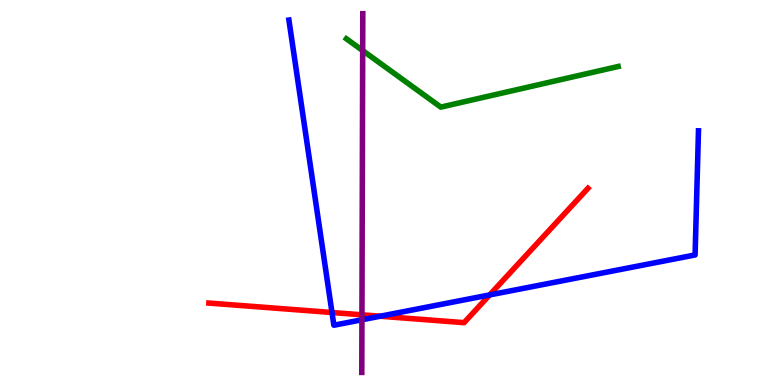[{'lines': ['blue', 'red'], 'intersections': [{'x': 4.28, 'y': 1.88}, {'x': 4.91, 'y': 1.79}, {'x': 6.32, 'y': 2.34}]}, {'lines': ['green', 'red'], 'intersections': []}, {'lines': ['purple', 'red'], 'intersections': [{'x': 4.67, 'y': 1.82}]}, {'lines': ['blue', 'green'], 'intersections': []}, {'lines': ['blue', 'purple'], 'intersections': [{'x': 4.67, 'y': 1.69}]}, {'lines': ['green', 'purple'], 'intersections': [{'x': 4.68, 'y': 8.69}]}]